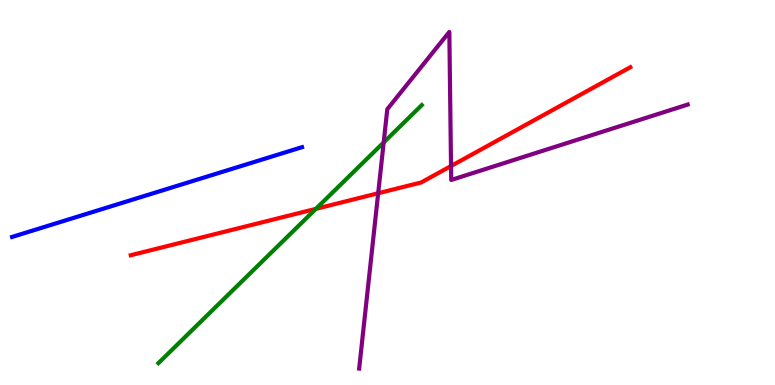[{'lines': ['blue', 'red'], 'intersections': []}, {'lines': ['green', 'red'], 'intersections': [{'x': 4.08, 'y': 4.58}]}, {'lines': ['purple', 'red'], 'intersections': [{'x': 4.88, 'y': 4.98}, {'x': 5.82, 'y': 5.69}]}, {'lines': ['blue', 'green'], 'intersections': []}, {'lines': ['blue', 'purple'], 'intersections': []}, {'lines': ['green', 'purple'], 'intersections': [{'x': 4.95, 'y': 6.3}]}]